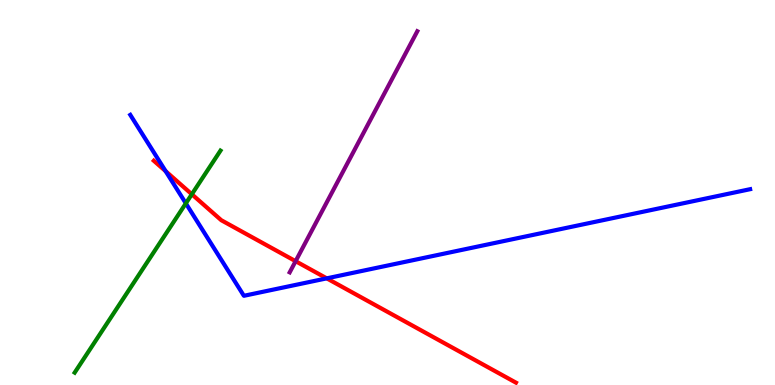[{'lines': ['blue', 'red'], 'intersections': [{'x': 2.14, 'y': 5.55}, {'x': 4.22, 'y': 2.77}]}, {'lines': ['green', 'red'], 'intersections': [{'x': 2.48, 'y': 4.95}]}, {'lines': ['purple', 'red'], 'intersections': [{'x': 3.81, 'y': 3.22}]}, {'lines': ['blue', 'green'], 'intersections': [{'x': 2.4, 'y': 4.72}]}, {'lines': ['blue', 'purple'], 'intersections': []}, {'lines': ['green', 'purple'], 'intersections': []}]